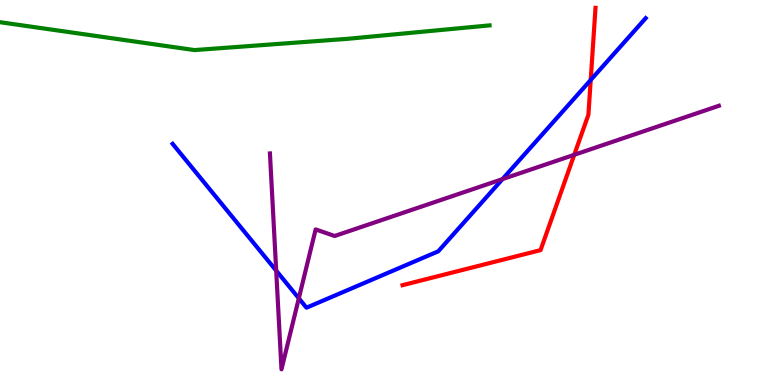[{'lines': ['blue', 'red'], 'intersections': [{'x': 7.62, 'y': 7.92}]}, {'lines': ['green', 'red'], 'intersections': []}, {'lines': ['purple', 'red'], 'intersections': [{'x': 7.41, 'y': 5.98}]}, {'lines': ['blue', 'green'], 'intersections': []}, {'lines': ['blue', 'purple'], 'intersections': [{'x': 3.56, 'y': 2.97}, {'x': 3.86, 'y': 2.25}, {'x': 6.48, 'y': 5.35}]}, {'lines': ['green', 'purple'], 'intersections': []}]